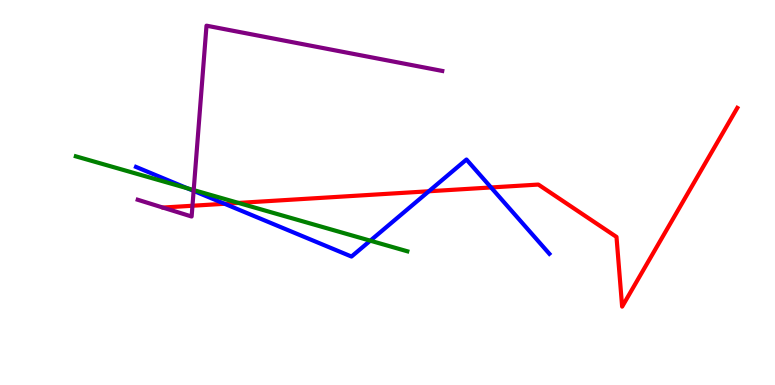[{'lines': ['blue', 'red'], 'intersections': [{'x': 2.9, 'y': 4.71}, {'x': 5.53, 'y': 5.03}, {'x': 6.34, 'y': 5.13}]}, {'lines': ['green', 'red'], 'intersections': [{'x': 3.08, 'y': 4.73}]}, {'lines': ['purple', 'red'], 'intersections': [{'x': 2.48, 'y': 4.66}]}, {'lines': ['blue', 'green'], 'intersections': [{'x': 2.42, 'y': 5.11}, {'x': 4.78, 'y': 3.75}]}, {'lines': ['blue', 'purple'], 'intersections': [{'x': 2.5, 'y': 5.04}]}, {'lines': ['green', 'purple'], 'intersections': [{'x': 2.5, 'y': 5.06}]}]